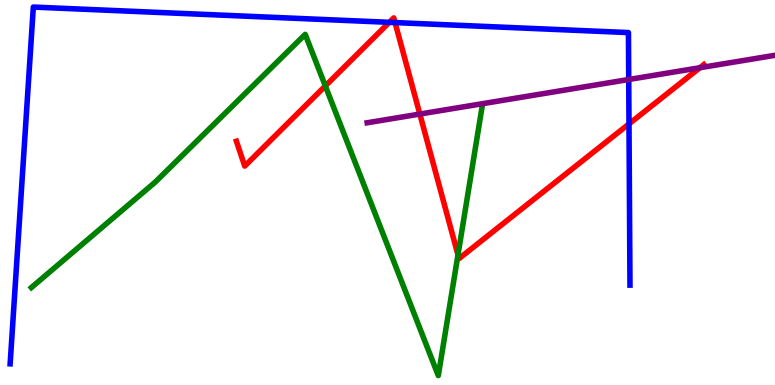[{'lines': ['blue', 'red'], 'intersections': [{'x': 5.02, 'y': 9.42}, {'x': 5.1, 'y': 9.41}, {'x': 8.12, 'y': 6.78}]}, {'lines': ['green', 'red'], 'intersections': [{'x': 4.2, 'y': 7.77}, {'x': 5.91, 'y': 3.38}]}, {'lines': ['purple', 'red'], 'intersections': [{'x': 5.42, 'y': 7.04}, {'x': 9.03, 'y': 8.24}]}, {'lines': ['blue', 'green'], 'intersections': []}, {'lines': ['blue', 'purple'], 'intersections': [{'x': 8.11, 'y': 7.94}]}, {'lines': ['green', 'purple'], 'intersections': []}]